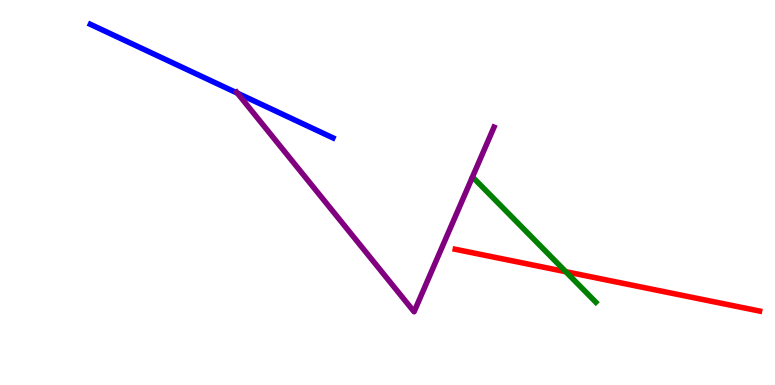[{'lines': ['blue', 'red'], 'intersections': []}, {'lines': ['green', 'red'], 'intersections': [{'x': 7.3, 'y': 2.94}]}, {'lines': ['purple', 'red'], 'intersections': []}, {'lines': ['blue', 'green'], 'intersections': []}, {'lines': ['blue', 'purple'], 'intersections': [{'x': 3.06, 'y': 7.58}]}, {'lines': ['green', 'purple'], 'intersections': []}]